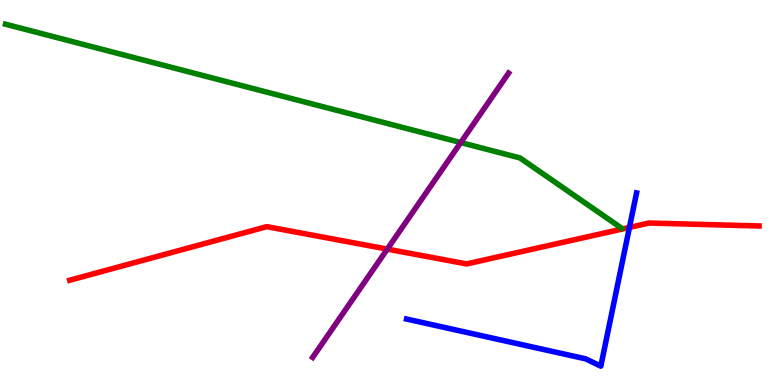[{'lines': ['blue', 'red'], 'intersections': [{'x': 8.12, 'y': 4.09}]}, {'lines': ['green', 'red'], 'intersections': []}, {'lines': ['purple', 'red'], 'intersections': [{'x': 5.0, 'y': 3.53}]}, {'lines': ['blue', 'green'], 'intersections': []}, {'lines': ['blue', 'purple'], 'intersections': []}, {'lines': ['green', 'purple'], 'intersections': [{'x': 5.94, 'y': 6.3}]}]